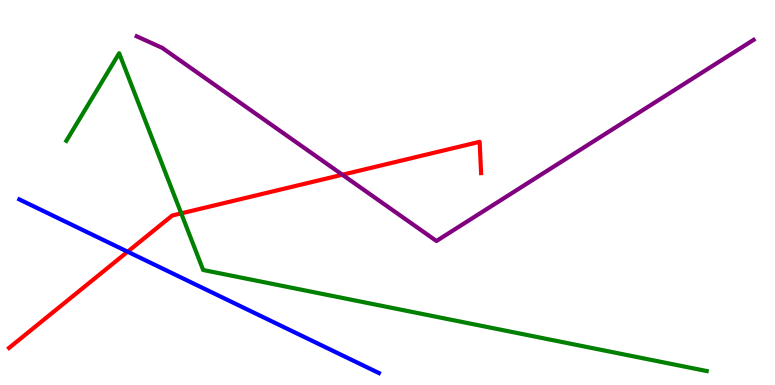[{'lines': ['blue', 'red'], 'intersections': [{'x': 1.65, 'y': 3.46}]}, {'lines': ['green', 'red'], 'intersections': [{'x': 2.34, 'y': 4.46}]}, {'lines': ['purple', 'red'], 'intersections': [{'x': 4.42, 'y': 5.46}]}, {'lines': ['blue', 'green'], 'intersections': []}, {'lines': ['blue', 'purple'], 'intersections': []}, {'lines': ['green', 'purple'], 'intersections': []}]